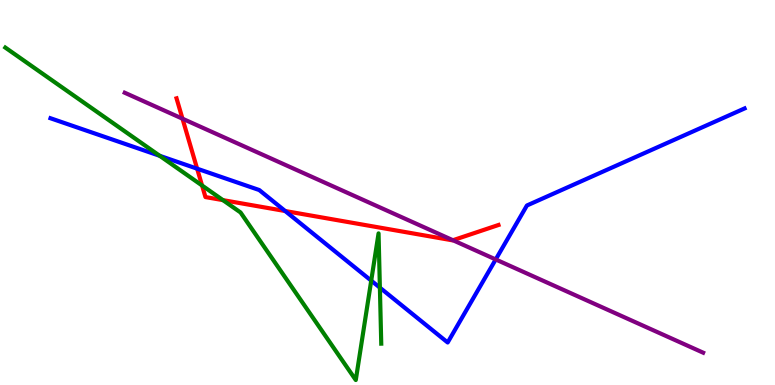[{'lines': ['blue', 'red'], 'intersections': [{'x': 2.54, 'y': 5.62}, {'x': 3.68, 'y': 4.52}]}, {'lines': ['green', 'red'], 'intersections': [{'x': 2.61, 'y': 5.18}, {'x': 2.88, 'y': 4.8}]}, {'lines': ['purple', 'red'], 'intersections': [{'x': 2.35, 'y': 6.92}, {'x': 5.84, 'y': 3.76}]}, {'lines': ['blue', 'green'], 'intersections': [{'x': 2.06, 'y': 5.95}, {'x': 4.79, 'y': 2.71}, {'x': 4.9, 'y': 2.53}]}, {'lines': ['blue', 'purple'], 'intersections': [{'x': 6.4, 'y': 3.26}]}, {'lines': ['green', 'purple'], 'intersections': []}]